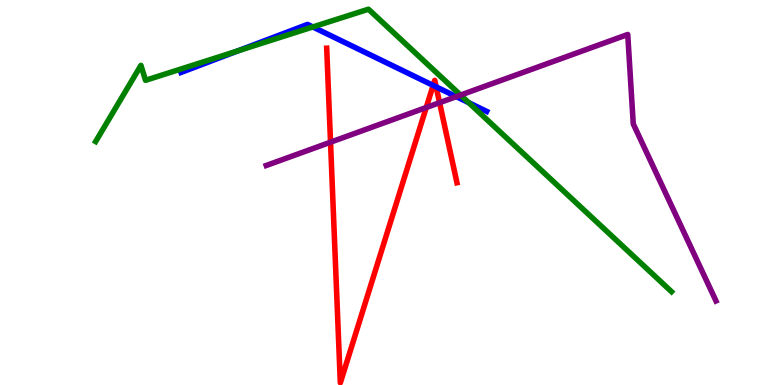[{'lines': ['blue', 'red'], 'intersections': [{'x': 5.59, 'y': 7.78}, {'x': 5.63, 'y': 7.74}]}, {'lines': ['green', 'red'], 'intersections': []}, {'lines': ['purple', 'red'], 'intersections': [{'x': 4.26, 'y': 6.31}, {'x': 5.5, 'y': 7.21}, {'x': 5.67, 'y': 7.33}]}, {'lines': ['blue', 'green'], 'intersections': [{'x': 3.07, 'y': 8.68}, {'x': 4.04, 'y': 9.3}, {'x': 6.05, 'y': 7.33}]}, {'lines': ['blue', 'purple'], 'intersections': [{'x': 5.89, 'y': 7.49}]}, {'lines': ['green', 'purple'], 'intersections': [{'x': 5.94, 'y': 7.53}]}]